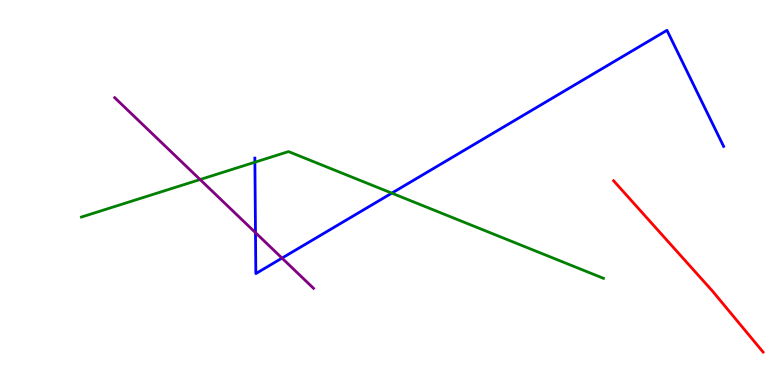[{'lines': ['blue', 'red'], 'intersections': []}, {'lines': ['green', 'red'], 'intersections': []}, {'lines': ['purple', 'red'], 'intersections': []}, {'lines': ['blue', 'green'], 'intersections': [{'x': 3.29, 'y': 5.79}, {'x': 5.06, 'y': 4.98}]}, {'lines': ['blue', 'purple'], 'intersections': [{'x': 3.3, 'y': 3.96}, {'x': 3.64, 'y': 3.3}]}, {'lines': ['green', 'purple'], 'intersections': [{'x': 2.58, 'y': 5.34}]}]